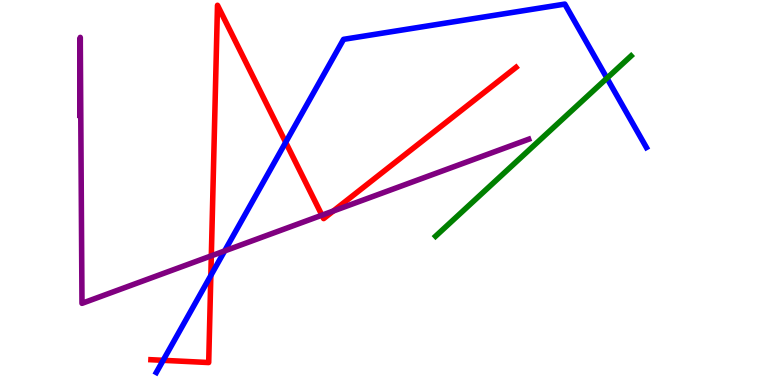[{'lines': ['blue', 'red'], 'intersections': [{'x': 2.11, 'y': 0.641}, {'x': 2.72, 'y': 2.84}, {'x': 3.69, 'y': 6.3}]}, {'lines': ['green', 'red'], 'intersections': []}, {'lines': ['purple', 'red'], 'intersections': [{'x': 2.73, 'y': 3.36}, {'x': 4.15, 'y': 4.41}, {'x': 4.3, 'y': 4.52}]}, {'lines': ['blue', 'green'], 'intersections': [{'x': 7.83, 'y': 7.97}]}, {'lines': ['blue', 'purple'], 'intersections': [{'x': 2.9, 'y': 3.48}]}, {'lines': ['green', 'purple'], 'intersections': []}]